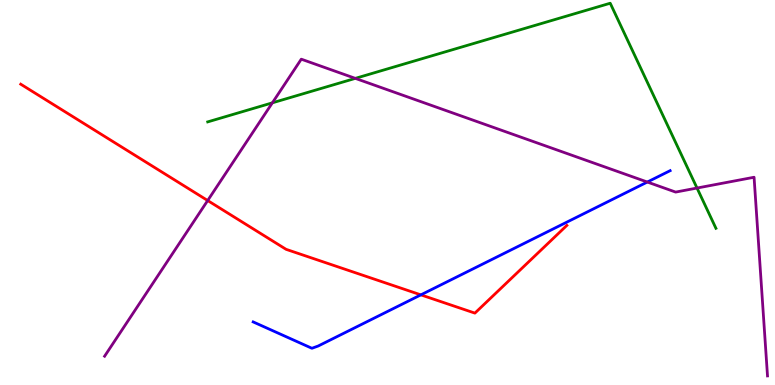[{'lines': ['blue', 'red'], 'intersections': [{'x': 5.43, 'y': 2.34}]}, {'lines': ['green', 'red'], 'intersections': []}, {'lines': ['purple', 'red'], 'intersections': [{'x': 2.68, 'y': 4.79}]}, {'lines': ['blue', 'green'], 'intersections': []}, {'lines': ['blue', 'purple'], 'intersections': [{'x': 8.35, 'y': 5.27}]}, {'lines': ['green', 'purple'], 'intersections': [{'x': 3.51, 'y': 7.33}, {'x': 4.58, 'y': 7.96}, {'x': 8.99, 'y': 5.12}]}]